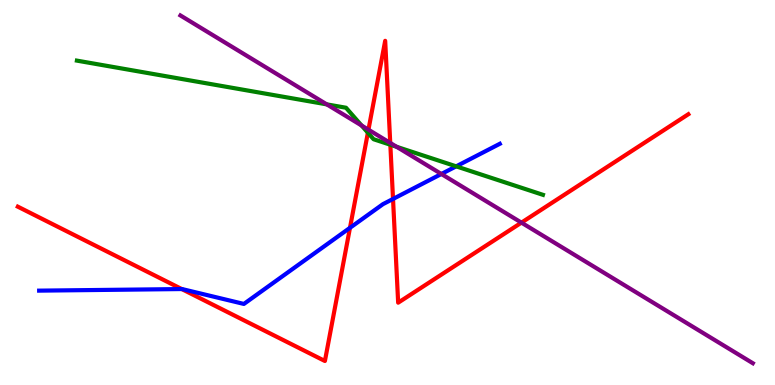[{'lines': ['blue', 'red'], 'intersections': [{'x': 2.35, 'y': 2.49}, {'x': 4.52, 'y': 4.08}, {'x': 5.07, 'y': 4.83}]}, {'lines': ['green', 'red'], 'intersections': [{'x': 4.75, 'y': 6.55}, {'x': 5.04, 'y': 6.24}]}, {'lines': ['purple', 'red'], 'intersections': [{'x': 4.75, 'y': 6.63}, {'x': 5.04, 'y': 6.29}, {'x': 6.73, 'y': 4.22}]}, {'lines': ['blue', 'green'], 'intersections': [{'x': 5.89, 'y': 5.68}]}, {'lines': ['blue', 'purple'], 'intersections': [{'x': 5.7, 'y': 5.48}]}, {'lines': ['green', 'purple'], 'intersections': [{'x': 4.22, 'y': 7.29}, {'x': 4.67, 'y': 6.74}, {'x': 5.12, 'y': 6.19}]}]